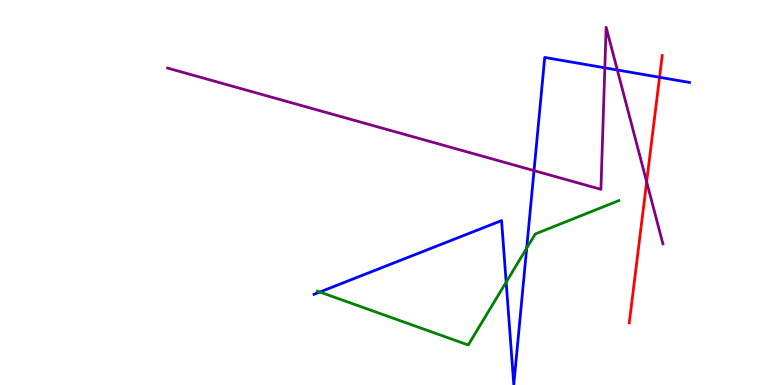[{'lines': ['blue', 'red'], 'intersections': [{'x': 8.51, 'y': 7.99}]}, {'lines': ['green', 'red'], 'intersections': []}, {'lines': ['purple', 'red'], 'intersections': [{'x': 8.34, 'y': 5.28}]}, {'lines': ['blue', 'green'], 'intersections': [{'x': 4.13, 'y': 2.42}, {'x': 6.53, 'y': 2.67}, {'x': 6.8, 'y': 3.55}]}, {'lines': ['blue', 'purple'], 'intersections': [{'x': 6.89, 'y': 5.57}, {'x': 7.8, 'y': 8.24}, {'x': 7.97, 'y': 8.18}]}, {'lines': ['green', 'purple'], 'intersections': []}]